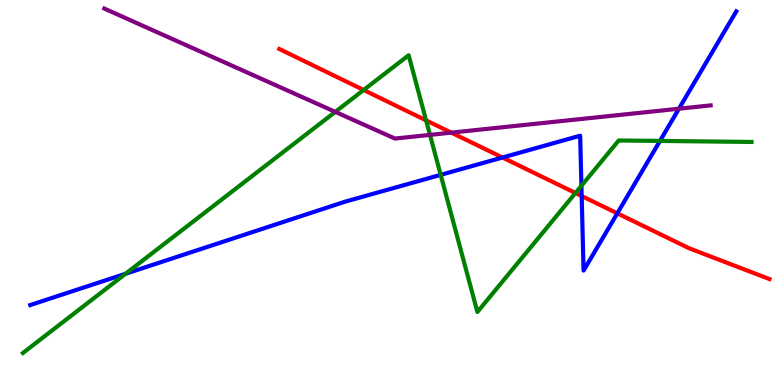[{'lines': ['blue', 'red'], 'intersections': [{'x': 6.48, 'y': 5.91}, {'x': 7.51, 'y': 4.91}, {'x': 7.97, 'y': 4.46}]}, {'lines': ['green', 'red'], 'intersections': [{'x': 4.69, 'y': 7.66}, {'x': 5.5, 'y': 6.87}, {'x': 7.43, 'y': 4.99}]}, {'lines': ['purple', 'red'], 'intersections': [{'x': 5.82, 'y': 6.55}]}, {'lines': ['blue', 'green'], 'intersections': [{'x': 1.62, 'y': 2.89}, {'x': 5.69, 'y': 5.46}, {'x': 7.5, 'y': 5.18}, {'x': 8.52, 'y': 6.34}]}, {'lines': ['blue', 'purple'], 'intersections': [{'x': 8.76, 'y': 7.18}]}, {'lines': ['green', 'purple'], 'intersections': [{'x': 4.33, 'y': 7.09}, {'x': 5.55, 'y': 6.5}]}]